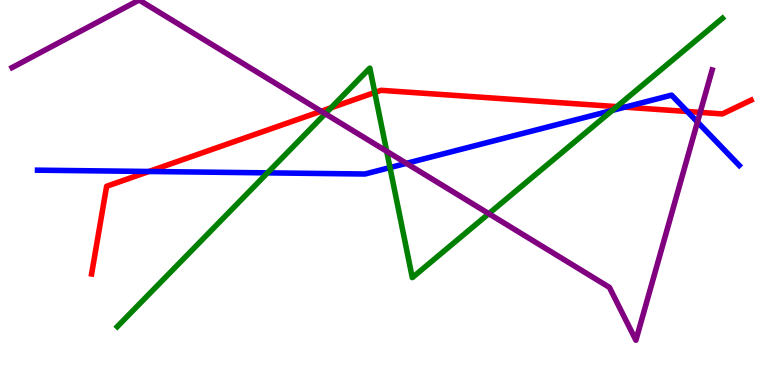[{'lines': ['blue', 'red'], 'intersections': [{'x': 1.92, 'y': 5.55}, {'x': 8.06, 'y': 7.22}, {'x': 8.87, 'y': 7.1}]}, {'lines': ['green', 'red'], 'intersections': [{'x': 4.27, 'y': 7.2}, {'x': 4.84, 'y': 7.6}, {'x': 7.96, 'y': 7.23}]}, {'lines': ['purple', 'red'], 'intersections': [{'x': 4.14, 'y': 7.11}, {'x': 9.03, 'y': 7.08}]}, {'lines': ['blue', 'green'], 'intersections': [{'x': 3.45, 'y': 5.51}, {'x': 5.03, 'y': 5.65}, {'x': 7.9, 'y': 7.13}]}, {'lines': ['blue', 'purple'], 'intersections': [{'x': 5.24, 'y': 5.76}, {'x': 9.0, 'y': 6.83}]}, {'lines': ['green', 'purple'], 'intersections': [{'x': 4.2, 'y': 7.05}, {'x': 4.99, 'y': 6.07}, {'x': 6.31, 'y': 4.45}]}]